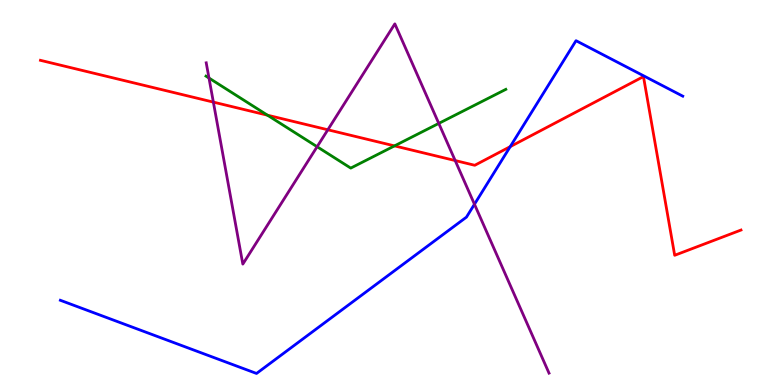[{'lines': ['blue', 'red'], 'intersections': [{'x': 6.58, 'y': 6.19}]}, {'lines': ['green', 'red'], 'intersections': [{'x': 3.45, 'y': 7.01}, {'x': 5.09, 'y': 6.21}]}, {'lines': ['purple', 'red'], 'intersections': [{'x': 2.75, 'y': 7.35}, {'x': 4.23, 'y': 6.63}, {'x': 5.87, 'y': 5.83}]}, {'lines': ['blue', 'green'], 'intersections': []}, {'lines': ['blue', 'purple'], 'intersections': [{'x': 6.12, 'y': 4.7}]}, {'lines': ['green', 'purple'], 'intersections': [{'x': 2.7, 'y': 7.97}, {'x': 4.09, 'y': 6.19}, {'x': 5.66, 'y': 6.79}]}]